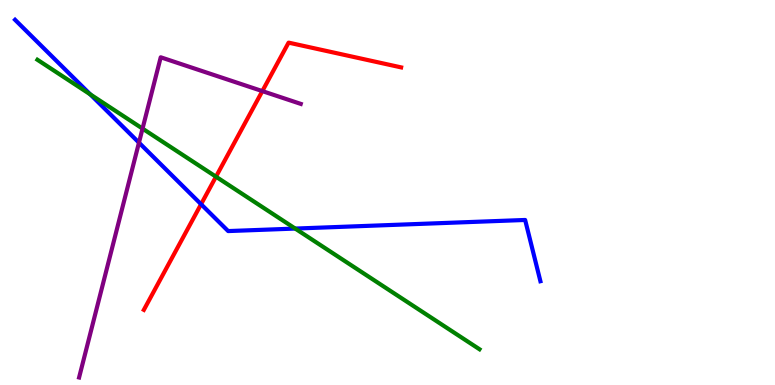[{'lines': ['blue', 'red'], 'intersections': [{'x': 2.59, 'y': 4.7}]}, {'lines': ['green', 'red'], 'intersections': [{'x': 2.79, 'y': 5.41}]}, {'lines': ['purple', 'red'], 'intersections': [{'x': 3.38, 'y': 7.63}]}, {'lines': ['blue', 'green'], 'intersections': [{'x': 1.16, 'y': 7.55}, {'x': 3.81, 'y': 4.06}]}, {'lines': ['blue', 'purple'], 'intersections': [{'x': 1.79, 'y': 6.29}]}, {'lines': ['green', 'purple'], 'intersections': [{'x': 1.84, 'y': 6.66}]}]